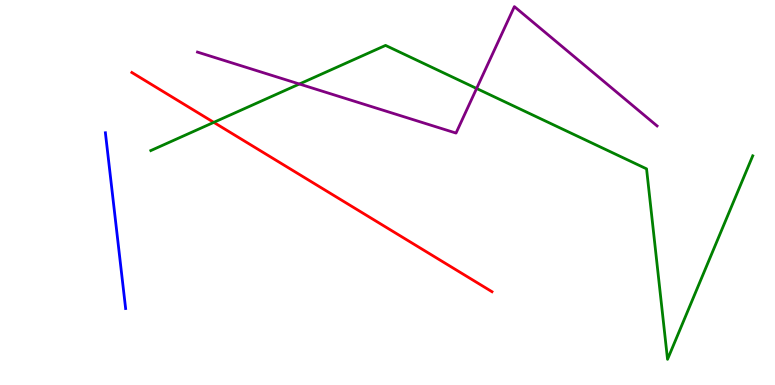[{'lines': ['blue', 'red'], 'intersections': []}, {'lines': ['green', 'red'], 'intersections': [{'x': 2.76, 'y': 6.82}]}, {'lines': ['purple', 'red'], 'intersections': []}, {'lines': ['blue', 'green'], 'intersections': []}, {'lines': ['blue', 'purple'], 'intersections': []}, {'lines': ['green', 'purple'], 'intersections': [{'x': 3.86, 'y': 7.82}, {'x': 6.15, 'y': 7.7}]}]